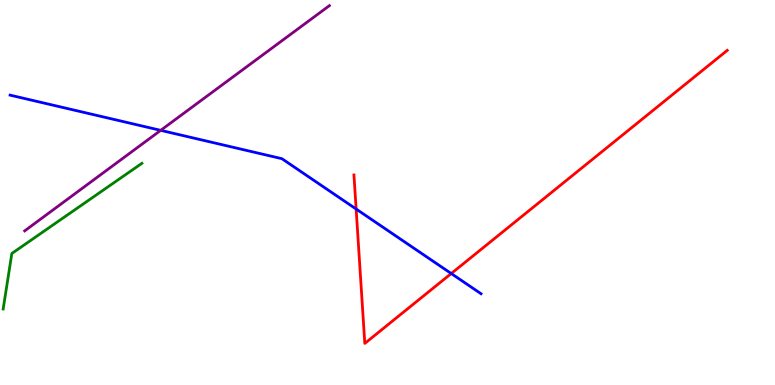[{'lines': ['blue', 'red'], 'intersections': [{'x': 4.6, 'y': 4.57}, {'x': 5.82, 'y': 2.9}]}, {'lines': ['green', 'red'], 'intersections': []}, {'lines': ['purple', 'red'], 'intersections': []}, {'lines': ['blue', 'green'], 'intersections': []}, {'lines': ['blue', 'purple'], 'intersections': [{'x': 2.07, 'y': 6.61}]}, {'lines': ['green', 'purple'], 'intersections': []}]